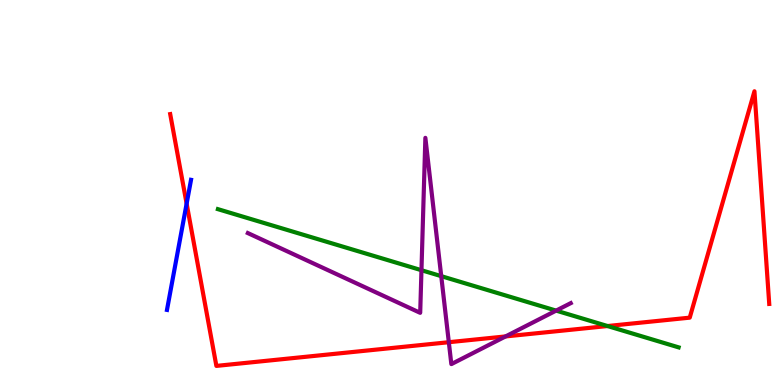[{'lines': ['blue', 'red'], 'intersections': [{'x': 2.41, 'y': 4.71}]}, {'lines': ['green', 'red'], 'intersections': [{'x': 7.84, 'y': 1.53}]}, {'lines': ['purple', 'red'], 'intersections': [{'x': 5.79, 'y': 1.11}, {'x': 6.52, 'y': 1.26}]}, {'lines': ['blue', 'green'], 'intersections': []}, {'lines': ['blue', 'purple'], 'intersections': []}, {'lines': ['green', 'purple'], 'intersections': [{'x': 5.44, 'y': 2.98}, {'x': 5.69, 'y': 2.83}, {'x': 7.18, 'y': 1.93}]}]